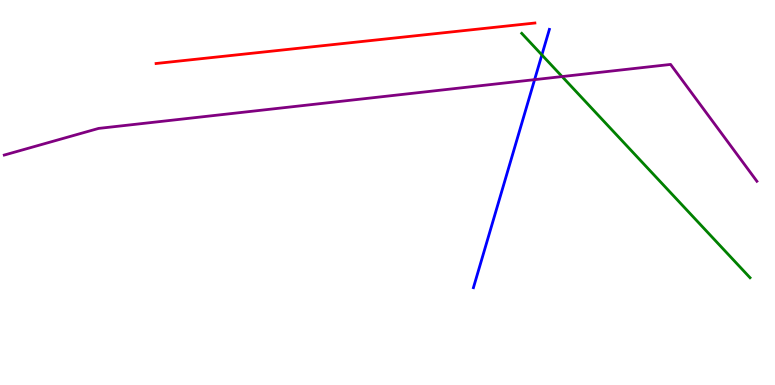[{'lines': ['blue', 'red'], 'intersections': []}, {'lines': ['green', 'red'], 'intersections': []}, {'lines': ['purple', 'red'], 'intersections': []}, {'lines': ['blue', 'green'], 'intersections': [{'x': 6.99, 'y': 8.57}]}, {'lines': ['blue', 'purple'], 'intersections': [{'x': 6.9, 'y': 7.93}]}, {'lines': ['green', 'purple'], 'intersections': [{'x': 7.25, 'y': 8.01}]}]